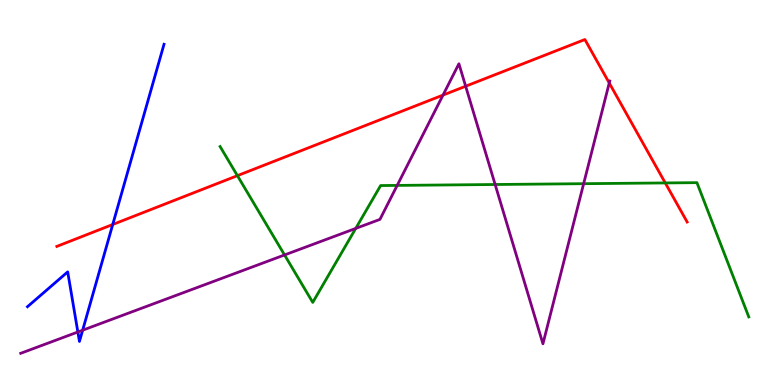[{'lines': ['blue', 'red'], 'intersections': [{'x': 1.45, 'y': 4.17}]}, {'lines': ['green', 'red'], 'intersections': [{'x': 3.06, 'y': 5.44}, {'x': 8.58, 'y': 5.25}]}, {'lines': ['purple', 'red'], 'intersections': [{'x': 5.72, 'y': 7.53}, {'x': 6.01, 'y': 7.76}, {'x': 7.86, 'y': 7.84}]}, {'lines': ['blue', 'green'], 'intersections': []}, {'lines': ['blue', 'purple'], 'intersections': [{'x': 1.0, 'y': 1.38}, {'x': 1.07, 'y': 1.42}]}, {'lines': ['green', 'purple'], 'intersections': [{'x': 3.67, 'y': 3.38}, {'x': 4.59, 'y': 4.07}, {'x': 5.13, 'y': 5.18}, {'x': 6.39, 'y': 5.21}, {'x': 7.53, 'y': 5.23}]}]